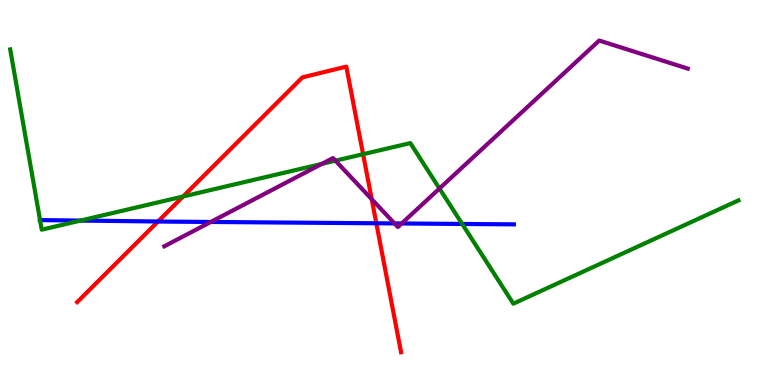[{'lines': ['blue', 'red'], 'intersections': [{'x': 2.04, 'y': 4.25}, {'x': 4.86, 'y': 4.2}]}, {'lines': ['green', 'red'], 'intersections': [{'x': 2.36, 'y': 4.9}, {'x': 4.69, 'y': 5.99}]}, {'lines': ['purple', 'red'], 'intersections': [{'x': 4.8, 'y': 4.83}]}, {'lines': ['blue', 'green'], 'intersections': [{'x': 0.517, 'y': 4.28}, {'x': 1.04, 'y': 4.27}, {'x': 5.96, 'y': 4.18}]}, {'lines': ['blue', 'purple'], 'intersections': [{'x': 2.72, 'y': 4.23}, {'x': 5.09, 'y': 4.2}, {'x': 5.18, 'y': 4.2}]}, {'lines': ['green', 'purple'], 'intersections': [{'x': 4.15, 'y': 5.74}, {'x': 4.33, 'y': 5.83}, {'x': 5.67, 'y': 5.1}]}]